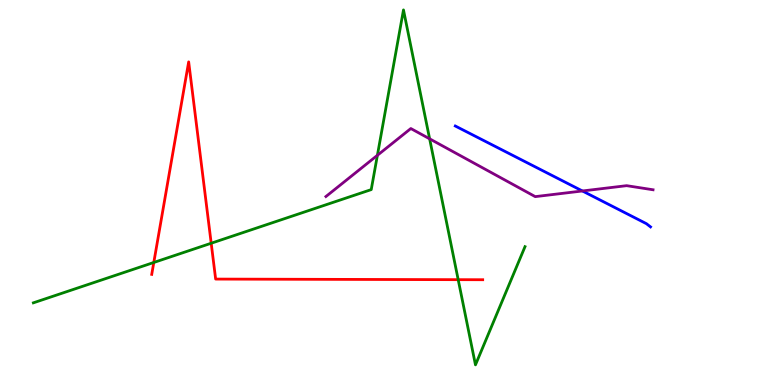[{'lines': ['blue', 'red'], 'intersections': []}, {'lines': ['green', 'red'], 'intersections': [{'x': 1.98, 'y': 3.18}, {'x': 2.73, 'y': 3.68}, {'x': 5.91, 'y': 2.74}]}, {'lines': ['purple', 'red'], 'intersections': []}, {'lines': ['blue', 'green'], 'intersections': []}, {'lines': ['blue', 'purple'], 'intersections': [{'x': 7.51, 'y': 5.04}]}, {'lines': ['green', 'purple'], 'intersections': [{'x': 4.87, 'y': 5.97}, {'x': 5.54, 'y': 6.39}]}]